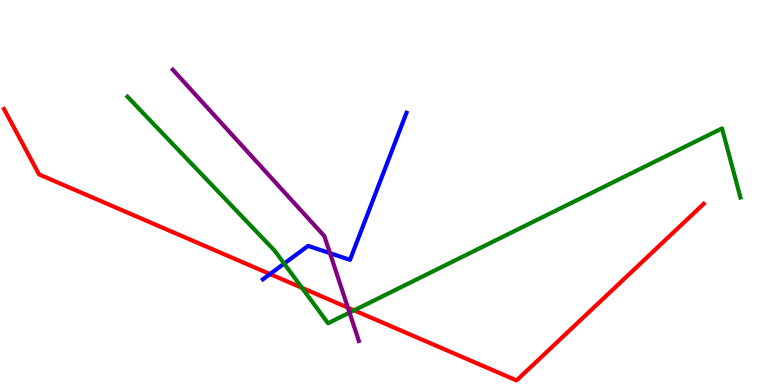[{'lines': ['blue', 'red'], 'intersections': [{'x': 3.48, 'y': 2.88}]}, {'lines': ['green', 'red'], 'intersections': [{'x': 3.9, 'y': 2.52}, {'x': 4.57, 'y': 1.94}]}, {'lines': ['purple', 'red'], 'intersections': [{'x': 4.49, 'y': 2.01}]}, {'lines': ['blue', 'green'], 'intersections': [{'x': 3.67, 'y': 3.15}]}, {'lines': ['blue', 'purple'], 'intersections': [{'x': 4.26, 'y': 3.42}]}, {'lines': ['green', 'purple'], 'intersections': [{'x': 4.51, 'y': 1.88}]}]